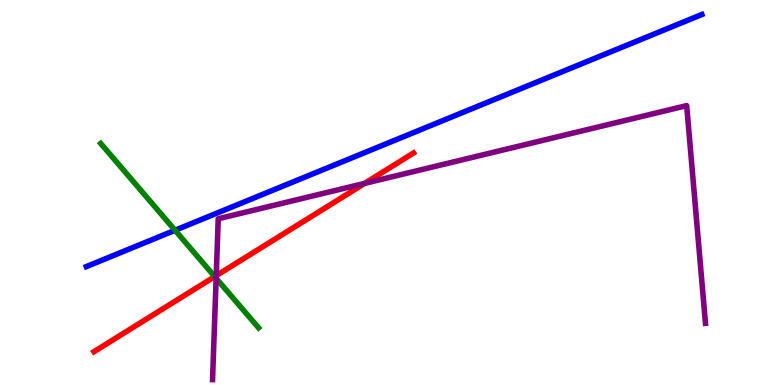[{'lines': ['blue', 'red'], 'intersections': []}, {'lines': ['green', 'red'], 'intersections': [{'x': 2.77, 'y': 2.82}]}, {'lines': ['purple', 'red'], 'intersections': [{'x': 2.79, 'y': 2.84}, {'x': 4.7, 'y': 5.24}]}, {'lines': ['blue', 'green'], 'intersections': [{'x': 2.26, 'y': 4.02}]}, {'lines': ['blue', 'purple'], 'intersections': []}, {'lines': ['green', 'purple'], 'intersections': [{'x': 2.79, 'y': 2.77}]}]